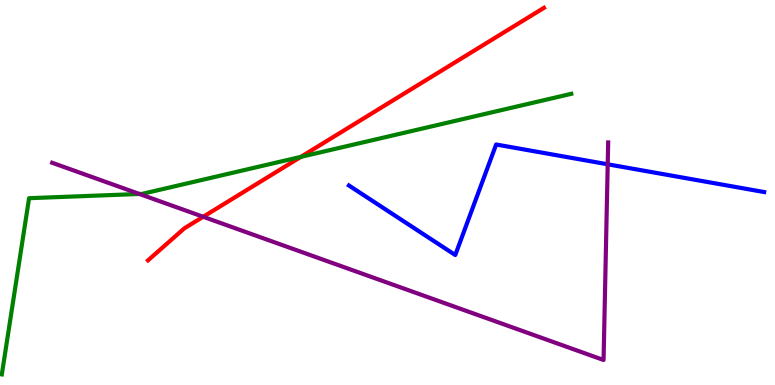[{'lines': ['blue', 'red'], 'intersections': []}, {'lines': ['green', 'red'], 'intersections': [{'x': 3.88, 'y': 5.93}]}, {'lines': ['purple', 'red'], 'intersections': [{'x': 2.62, 'y': 4.37}]}, {'lines': ['blue', 'green'], 'intersections': []}, {'lines': ['blue', 'purple'], 'intersections': [{'x': 7.84, 'y': 5.73}]}, {'lines': ['green', 'purple'], 'intersections': [{'x': 1.8, 'y': 4.96}]}]